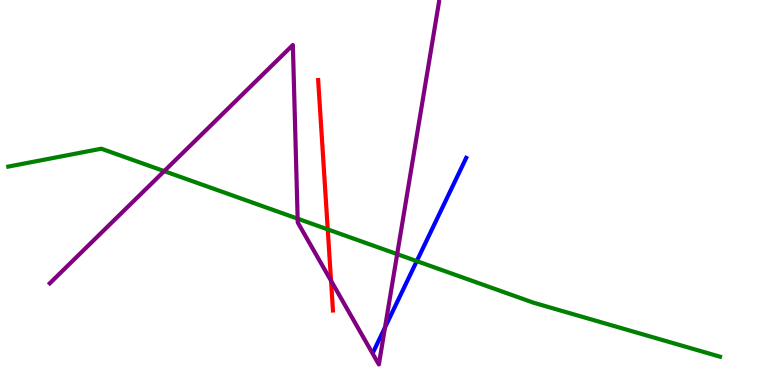[{'lines': ['blue', 'red'], 'intersections': []}, {'lines': ['green', 'red'], 'intersections': [{'x': 4.23, 'y': 4.04}]}, {'lines': ['purple', 'red'], 'intersections': [{'x': 4.27, 'y': 2.71}]}, {'lines': ['blue', 'green'], 'intersections': [{'x': 5.38, 'y': 3.22}]}, {'lines': ['blue', 'purple'], 'intersections': [{'x': 4.97, 'y': 1.5}]}, {'lines': ['green', 'purple'], 'intersections': [{'x': 2.12, 'y': 5.56}, {'x': 3.84, 'y': 4.32}, {'x': 5.12, 'y': 3.4}]}]